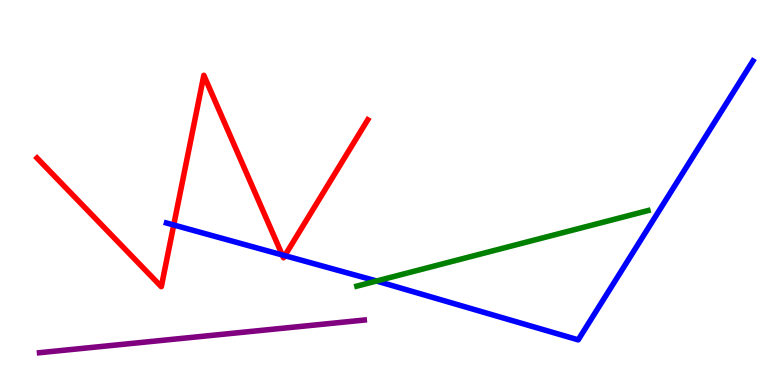[{'lines': ['blue', 'red'], 'intersections': [{'x': 2.24, 'y': 4.16}, {'x': 3.64, 'y': 3.38}, {'x': 3.67, 'y': 3.36}]}, {'lines': ['green', 'red'], 'intersections': []}, {'lines': ['purple', 'red'], 'intersections': []}, {'lines': ['blue', 'green'], 'intersections': [{'x': 4.86, 'y': 2.7}]}, {'lines': ['blue', 'purple'], 'intersections': []}, {'lines': ['green', 'purple'], 'intersections': []}]